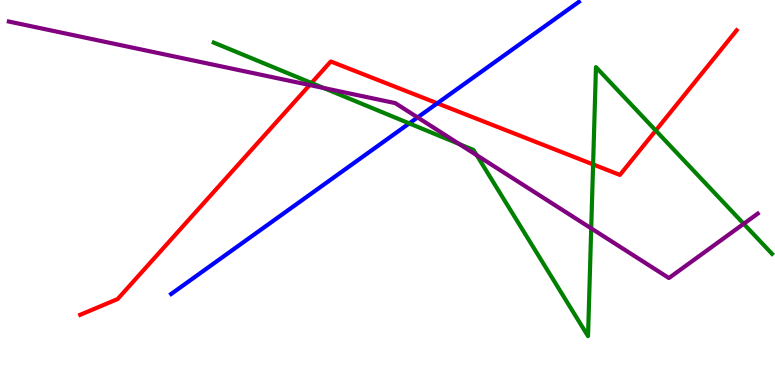[{'lines': ['blue', 'red'], 'intersections': [{'x': 5.64, 'y': 7.32}]}, {'lines': ['green', 'red'], 'intersections': [{'x': 4.02, 'y': 7.84}, {'x': 7.65, 'y': 5.73}, {'x': 8.46, 'y': 6.61}]}, {'lines': ['purple', 'red'], 'intersections': [{'x': 4.0, 'y': 7.79}]}, {'lines': ['blue', 'green'], 'intersections': [{'x': 5.28, 'y': 6.8}]}, {'lines': ['blue', 'purple'], 'intersections': [{'x': 5.39, 'y': 6.95}]}, {'lines': ['green', 'purple'], 'intersections': [{'x': 4.17, 'y': 7.71}, {'x': 5.93, 'y': 6.26}, {'x': 6.15, 'y': 5.97}, {'x': 7.63, 'y': 4.07}, {'x': 9.6, 'y': 4.19}]}]